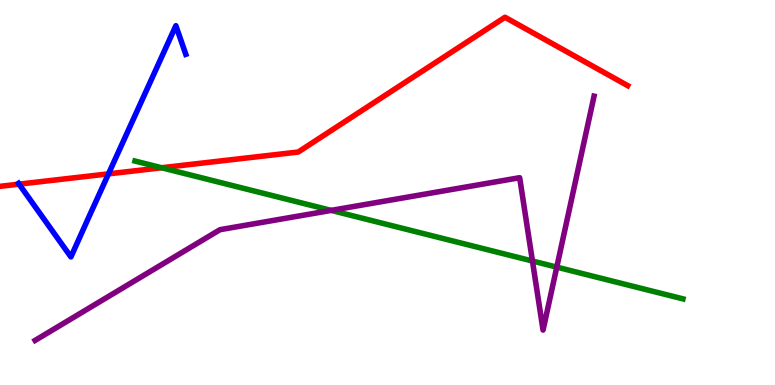[{'lines': ['blue', 'red'], 'intersections': [{'x': 0.246, 'y': 5.22}, {'x': 1.4, 'y': 5.48}]}, {'lines': ['green', 'red'], 'intersections': [{'x': 2.09, 'y': 5.64}]}, {'lines': ['purple', 'red'], 'intersections': []}, {'lines': ['blue', 'green'], 'intersections': []}, {'lines': ['blue', 'purple'], 'intersections': []}, {'lines': ['green', 'purple'], 'intersections': [{'x': 4.27, 'y': 4.54}, {'x': 6.87, 'y': 3.22}, {'x': 7.18, 'y': 3.06}]}]